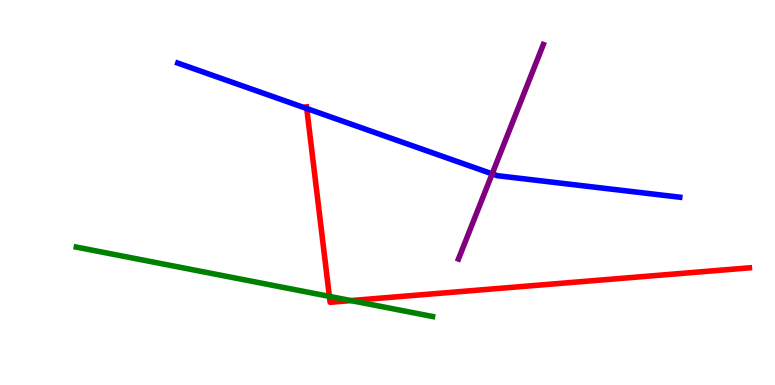[{'lines': ['blue', 'red'], 'intersections': [{'x': 3.96, 'y': 7.18}]}, {'lines': ['green', 'red'], 'intersections': [{'x': 4.25, 'y': 2.3}, {'x': 4.53, 'y': 2.19}]}, {'lines': ['purple', 'red'], 'intersections': []}, {'lines': ['blue', 'green'], 'intersections': []}, {'lines': ['blue', 'purple'], 'intersections': [{'x': 6.35, 'y': 5.48}]}, {'lines': ['green', 'purple'], 'intersections': []}]